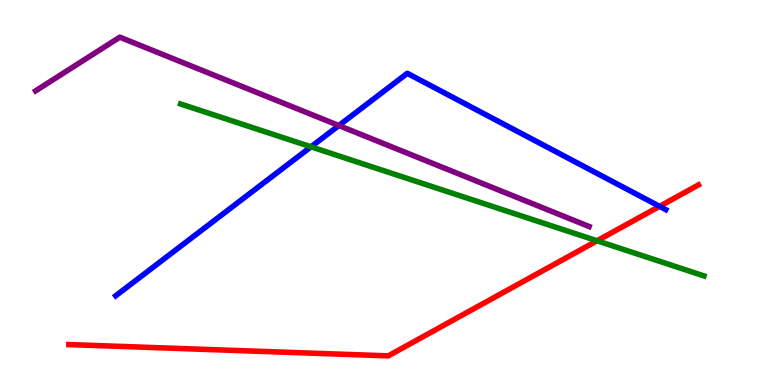[{'lines': ['blue', 'red'], 'intersections': [{'x': 8.51, 'y': 4.64}]}, {'lines': ['green', 'red'], 'intersections': [{'x': 7.7, 'y': 3.75}]}, {'lines': ['purple', 'red'], 'intersections': []}, {'lines': ['blue', 'green'], 'intersections': [{'x': 4.01, 'y': 6.19}]}, {'lines': ['blue', 'purple'], 'intersections': [{'x': 4.37, 'y': 6.74}]}, {'lines': ['green', 'purple'], 'intersections': []}]